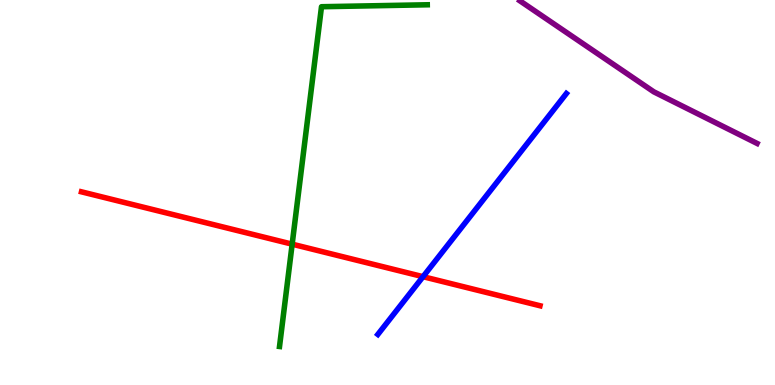[{'lines': ['blue', 'red'], 'intersections': [{'x': 5.46, 'y': 2.81}]}, {'lines': ['green', 'red'], 'intersections': [{'x': 3.77, 'y': 3.66}]}, {'lines': ['purple', 'red'], 'intersections': []}, {'lines': ['blue', 'green'], 'intersections': []}, {'lines': ['blue', 'purple'], 'intersections': []}, {'lines': ['green', 'purple'], 'intersections': []}]